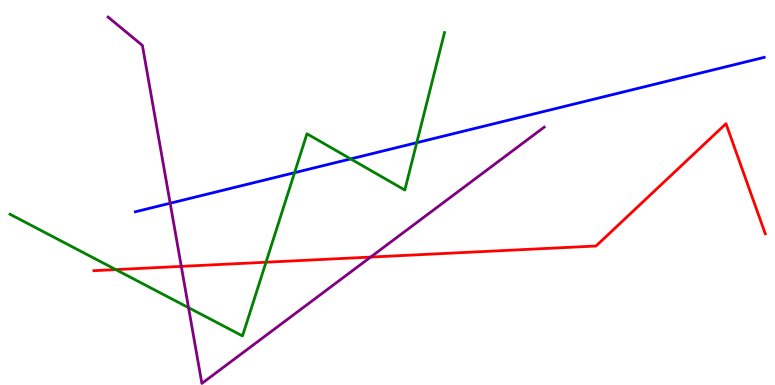[{'lines': ['blue', 'red'], 'intersections': []}, {'lines': ['green', 'red'], 'intersections': [{'x': 1.49, 'y': 3.0}, {'x': 3.43, 'y': 3.19}]}, {'lines': ['purple', 'red'], 'intersections': [{'x': 2.34, 'y': 3.08}, {'x': 4.78, 'y': 3.32}]}, {'lines': ['blue', 'green'], 'intersections': [{'x': 3.8, 'y': 5.51}, {'x': 4.52, 'y': 5.87}, {'x': 5.38, 'y': 6.29}]}, {'lines': ['blue', 'purple'], 'intersections': [{'x': 2.2, 'y': 4.72}]}, {'lines': ['green', 'purple'], 'intersections': [{'x': 2.43, 'y': 2.01}]}]